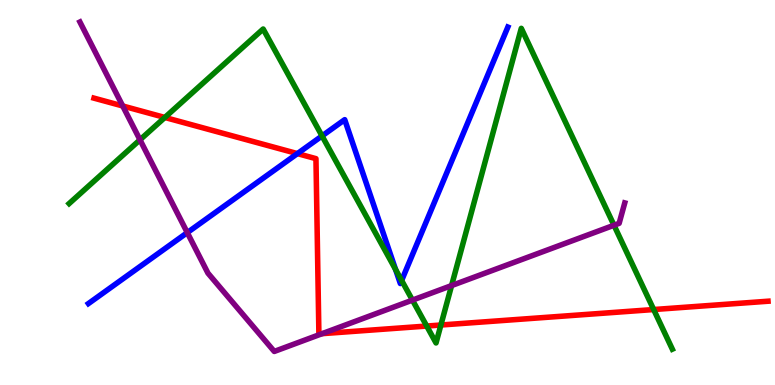[{'lines': ['blue', 'red'], 'intersections': [{'x': 3.84, 'y': 6.01}]}, {'lines': ['green', 'red'], 'intersections': [{'x': 2.13, 'y': 6.95}, {'x': 5.51, 'y': 1.53}, {'x': 5.69, 'y': 1.56}, {'x': 8.43, 'y': 1.96}]}, {'lines': ['purple', 'red'], 'intersections': [{'x': 1.58, 'y': 7.25}, {'x': 4.16, 'y': 1.33}]}, {'lines': ['blue', 'green'], 'intersections': [{'x': 4.16, 'y': 6.47}, {'x': 5.1, 'y': 3.0}, {'x': 5.18, 'y': 2.72}]}, {'lines': ['blue', 'purple'], 'intersections': [{'x': 2.42, 'y': 3.96}]}, {'lines': ['green', 'purple'], 'intersections': [{'x': 1.81, 'y': 6.37}, {'x': 5.32, 'y': 2.2}, {'x': 5.83, 'y': 2.58}, {'x': 7.92, 'y': 4.15}]}]